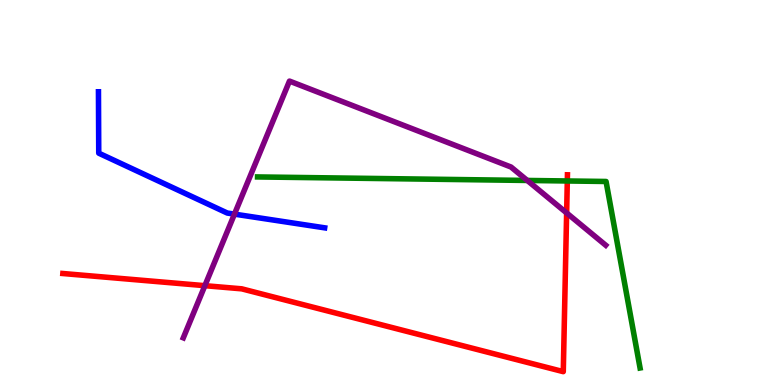[{'lines': ['blue', 'red'], 'intersections': []}, {'lines': ['green', 'red'], 'intersections': [{'x': 7.32, 'y': 5.3}]}, {'lines': ['purple', 'red'], 'intersections': [{'x': 2.64, 'y': 2.58}, {'x': 7.31, 'y': 4.47}]}, {'lines': ['blue', 'green'], 'intersections': []}, {'lines': ['blue', 'purple'], 'intersections': [{'x': 3.03, 'y': 4.44}]}, {'lines': ['green', 'purple'], 'intersections': [{'x': 6.8, 'y': 5.31}]}]